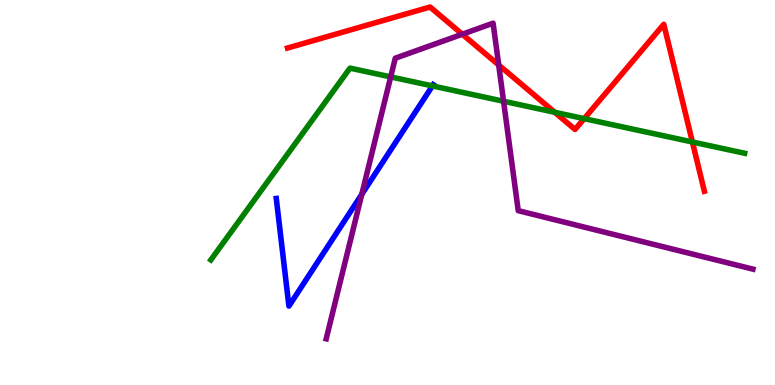[{'lines': ['blue', 'red'], 'intersections': []}, {'lines': ['green', 'red'], 'intersections': [{'x': 7.16, 'y': 7.08}, {'x': 7.54, 'y': 6.92}, {'x': 8.93, 'y': 6.31}]}, {'lines': ['purple', 'red'], 'intersections': [{'x': 5.97, 'y': 9.11}, {'x': 6.43, 'y': 8.31}]}, {'lines': ['blue', 'green'], 'intersections': [{'x': 5.58, 'y': 7.77}]}, {'lines': ['blue', 'purple'], 'intersections': [{'x': 4.67, 'y': 4.95}]}, {'lines': ['green', 'purple'], 'intersections': [{'x': 5.04, 'y': 8.0}, {'x': 6.5, 'y': 7.37}]}]